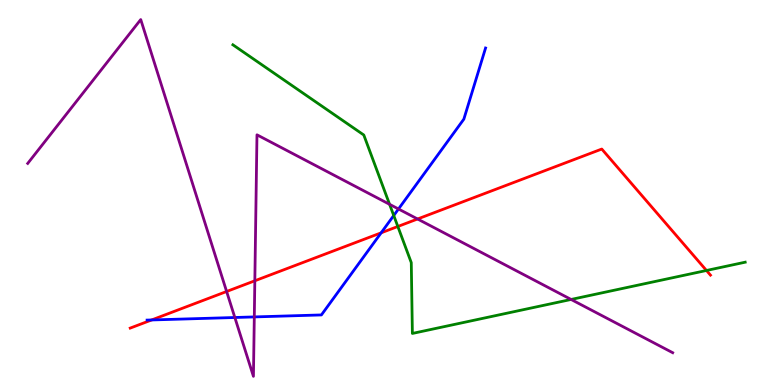[{'lines': ['blue', 'red'], 'intersections': [{'x': 1.96, 'y': 1.69}, {'x': 4.92, 'y': 3.95}]}, {'lines': ['green', 'red'], 'intersections': [{'x': 5.13, 'y': 4.12}, {'x': 9.12, 'y': 2.97}]}, {'lines': ['purple', 'red'], 'intersections': [{'x': 2.92, 'y': 2.43}, {'x': 3.29, 'y': 2.71}, {'x': 5.39, 'y': 4.31}]}, {'lines': ['blue', 'green'], 'intersections': [{'x': 5.08, 'y': 4.4}]}, {'lines': ['blue', 'purple'], 'intersections': [{'x': 3.03, 'y': 1.75}, {'x': 3.28, 'y': 1.77}, {'x': 5.14, 'y': 4.57}]}, {'lines': ['green', 'purple'], 'intersections': [{'x': 5.03, 'y': 4.69}, {'x': 7.37, 'y': 2.22}]}]